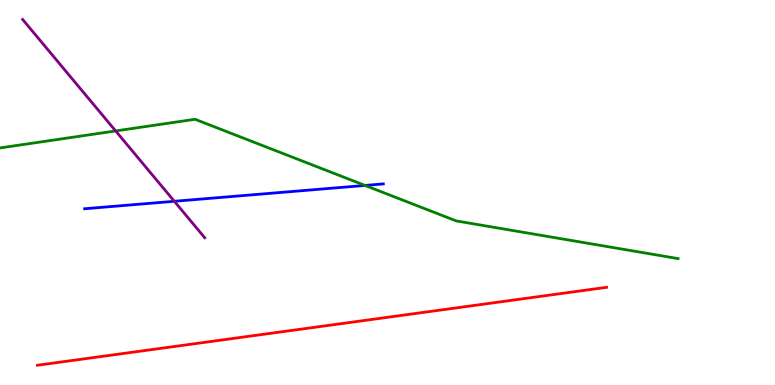[{'lines': ['blue', 'red'], 'intersections': []}, {'lines': ['green', 'red'], 'intersections': []}, {'lines': ['purple', 'red'], 'intersections': []}, {'lines': ['blue', 'green'], 'intersections': [{'x': 4.71, 'y': 5.18}]}, {'lines': ['blue', 'purple'], 'intersections': [{'x': 2.25, 'y': 4.77}]}, {'lines': ['green', 'purple'], 'intersections': [{'x': 1.49, 'y': 6.6}]}]